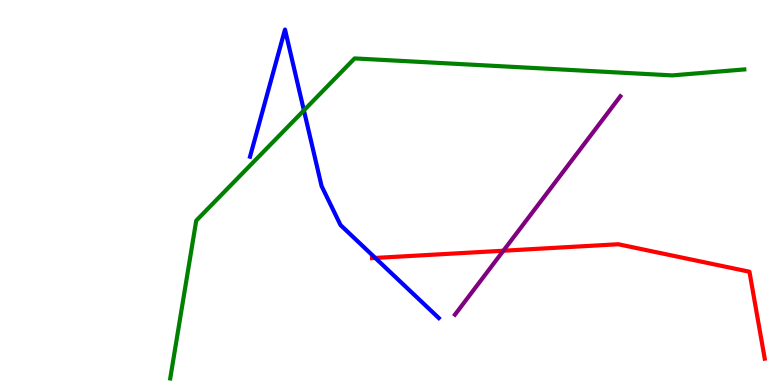[{'lines': ['blue', 'red'], 'intersections': [{'x': 4.84, 'y': 3.3}]}, {'lines': ['green', 'red'], 'intersections': []}, {'lines': ['purple', 'red'], 'intersections': [{'x': 6.5, 'y': 3.49}]}, {'lines': ['blue', 'green'], 'intersections': [{'x': 3.92, 'y': 7.13}]}, {'lines': ['blue', 'purple'], 'intersections': []}, {'lines': ['green', 'purple'], 'intersections': []}]